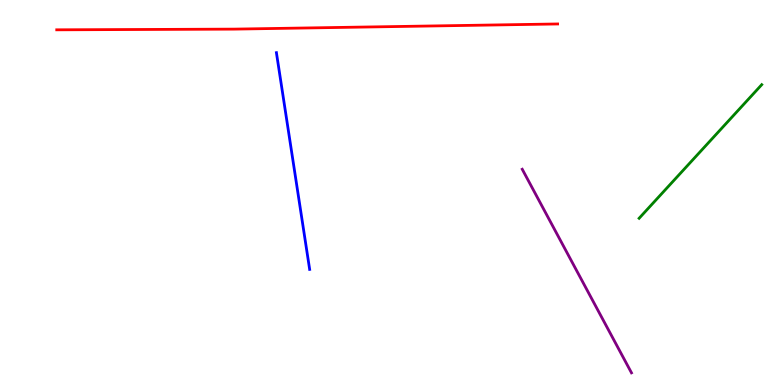[{'lines': ['blue', 'red'], 'intersections': []}, {'lines': ['green', 'red'], 'intersections': []}, {'lines': ['purple', 'red'], 'intersections': []}, {'lines': ['blue', 'green'], 'intersections': []}, {'lines': ['blue', 'purple'], 'intersections': []}, {'lines': ['green', 'purple'], 'intersections': []}]